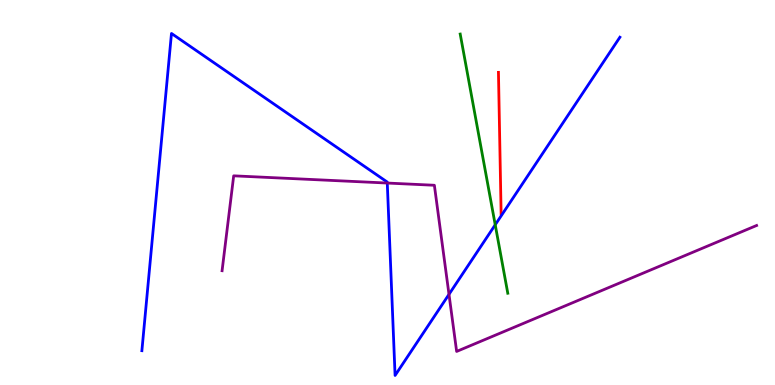[{'lines': ['blue', 'red'], 'intersections': []}, {'lines': ['green', 'red'], 'intersections': []}, {'lines': ['purple', 'red'], 'intersections': []}, {'lines': ['blue', 'green'], 'intersections': [{'x': 6.39, 'y': 4.16}]}, {'lines': ['blue', 'purple'], 'intersections': [{'x': 5.0, 'y': 5.25}, {'x': 5.79, 'y': 2.35}]}, {'lines': ['green', 'purple'], 'intersections': []}]